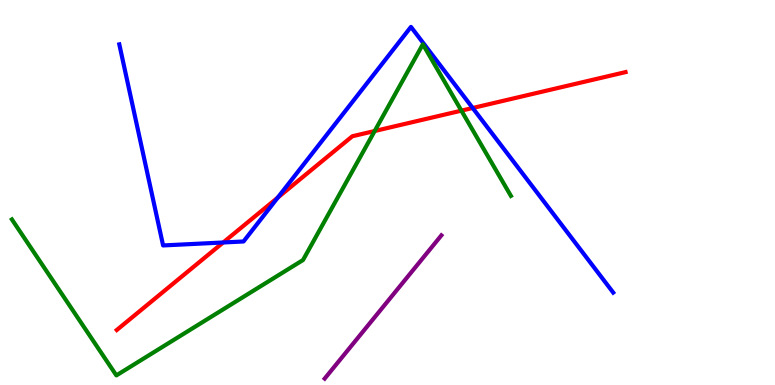[{'lines': ['blue', 'red'], 'intersections': [{'x': 2.88, 'y': 3.7}, {'x': 3.58, 'y': 4.87}, {'x': 6.1, 'y': 7.19}]}, {'lines': ['green', 'red'], 'intersections': [{'x': 4.83, 'y': 6.6}, {'x': 5.95, 'y': 7.13}]}, {'lines': ['purple', 'red'], 'intersections': []}, {'lines': ['blue', 'green'], 'intersections': []}, {'lines': ['blue', 'purple'], 'intersections': []}, {'lines': ['green', 'purple'], 'intersections': []}]